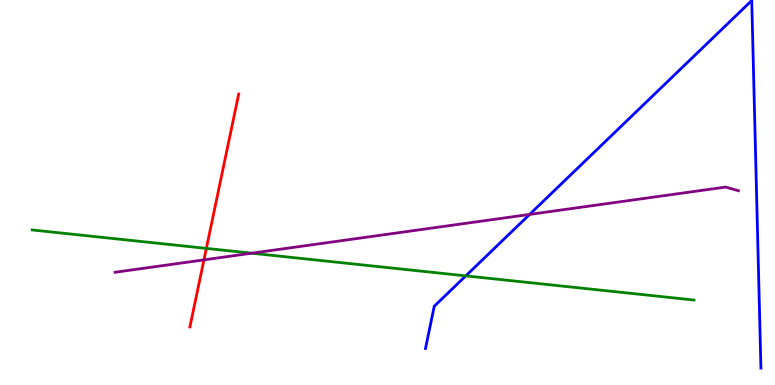[{'lines': ['blue', 'red'], 'intersections': []}, {'lines': ['green', 'red'], 'intersections': [{'x': 2.66, 'y': 3.55}]}, {'lines': ['purple', 'red'], 'intersections': [{'x': 2.63, 'y': 3.25}]}, {'lines': ['blue', 'green'], 'intersections': [{'x': 6.01, 'y': 2.83}]}, {'lines': ['blue', 'purple'], 'intersections': [{'x': 6.83, 'y': 4.43}]}, {'lines': ['green', 'purple'], 'intersections': [{'x': 3.25, 'y': 3.42}]}]